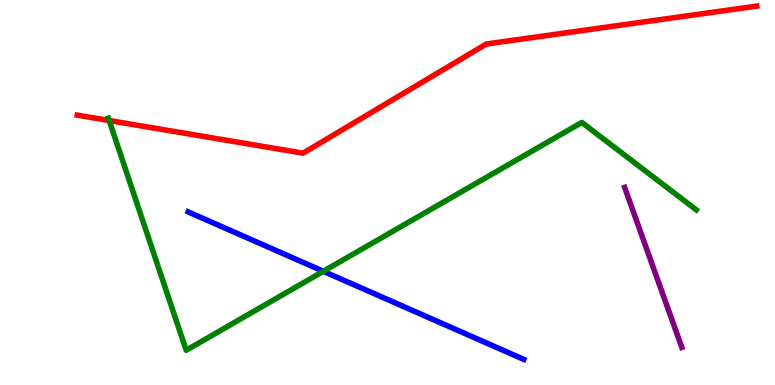[{'lines': ['blue', 'red'], 'intersections': []}, {'lines': ['green', 'red'], 'intersections': [{'x': 1.41, 'y': 6.87}]}, {'lines': ['purple', 'red'], 'intersections': []}, {'lines': ['blue', 'green'], 'intersections': [{'x': 4.17, 'y': 2.95}]}, {'lines': ['blue', 'purple'], 'intersections': []}, {'lines': ['green', 'purple'], 'intersections': []}]